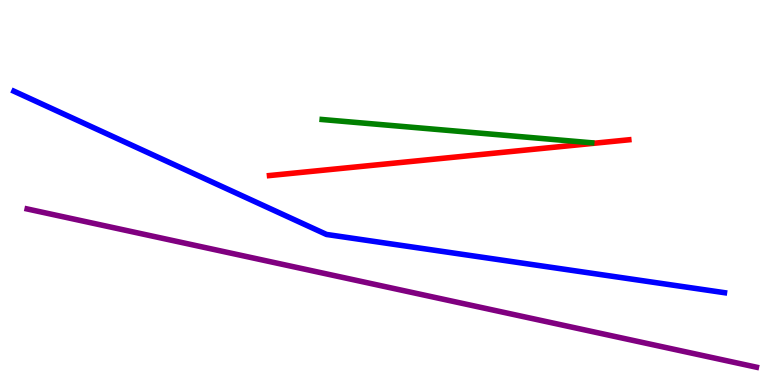[{'lines': ['blue', 'red'], 'intersections': []}, {'lines': ['green', 'red'], 'intersections': []}, {'lines': ['purple', 'red'], 'intersections': []}, {'lines': ['blue', 'green'], 'intersections': []}, {'lines': ['blue', 'purple'], 'intersections': []}, {'lines': ['green', 'purple'], 'intersections': []}]